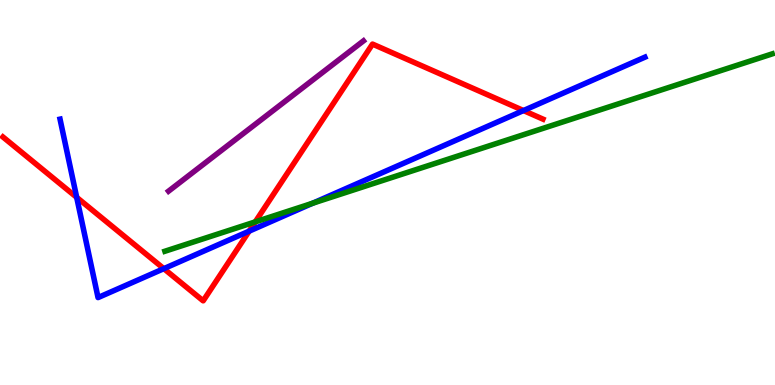[{'lines': ['blue', 'red'], 'intersections': [{'x': 0.99, 'y': 4.87}, {'x': 2.11, 'y': 3.02}, {'x': 3.21, 'y': 4.0}, {'x': 6.75, 'y': 7.13}]}, {'lines': ['green', 'red'], 'intersections': [{'x': 3.29, 'y': 4.24}]}, {'lines': ['purple', 'red'], 'intersections': []}, {'lines': ['blue', 'green'], 'intersections': [{'x': 4.03, 'y': 4.72}]}, {'lines': ['blue', 'purple'], 'intersections': []}, {'lines': ['green', 'purple'], 'intersections': []}]